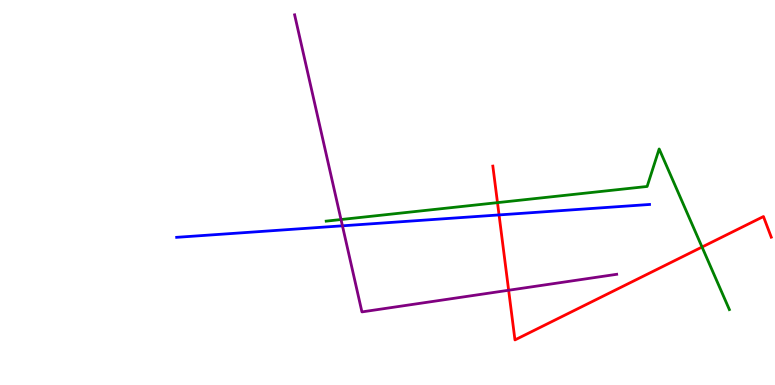[{'lines': ['blue', 'red'], 'intersections': [{'x': 6.44, 'y': 4.42}]}, {'lines': ['green', 'red'], 'intersections': [{'x': 6.42, 'y': 4.74}, {'x': 9.06, 'y': 3.58}]}, {'lines': ['purple', 'red'], 'intersections': [{'x': 6.56, 'y': 2.46}]}, {'lines': ['blue', 'green'], 'intersections': []}, {'lines': ['blue', 'purple'], 'intersections': [{'x': 4.42, 'y': 4.13}]}, {'lines': ['green', 'purple'], 'intersections': [{'x': 4.4, 'y': 4.3}]}]